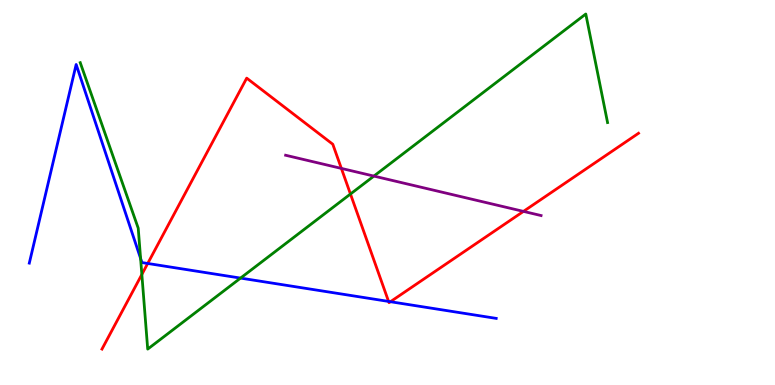[{'lines': ['blue', 'red'], 'intersections': [{'x': 1.91, 'y': 3.16}, {'x': 5.01, 'y': 2.17}, {'x': 5.04, 'y': 2.16}]}, {'lines': ['green', 'red'], 'intersections': [{'x': 1.83, 'y': 2.87}, {'x': 4.52, 'y': 4.96}]}, {'lines': ['purple', 'red'], 'intersections': [{'x': 4.4, 'y': 5.63}, {'x': 6.75, 'y': 4.51}]}, {'lines': ['blue', 'green'], 'intersections': [{'x': 1.81, 'y': 3.29}, {'x': 3.1, 'y': 2.78}]}, {'lines': ['blue', 'purple'], 'intersections': []}, {'lines': ['green', 'purple'], 'intersections': [{'x': 4.82, 'y': 5.43}]}]